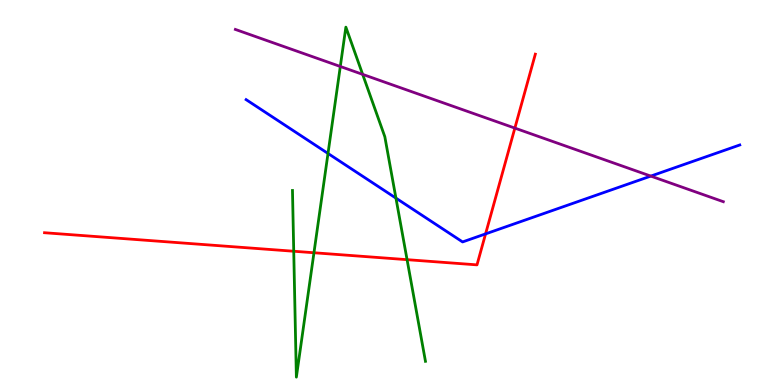[{'lines': ['blue', 'red'], 'intersections': [{'x': 6.27, 'y': 3.92}]}, {'lines': ['green', 'red'], 'intersections': [{'x': 3.79, 'y': 3.47}, {'x': 4.05, 'y': 3.44}, {'x': 5.25, 'y': 3.26}]}, {'lines': ['purple', 'red'], 'intersections': [{'x': 6.64, 'y': 6.67}]}, {'lines': ['blue', 'green'], 'intersections': [{'x': 4.23, 'y': 6.01}, {'x': 5.11, 'y': 4.85}]}, {'lines': ['blue', 'purple'], 'intersections': [{'x': 8.4, 'y': 5.43}]}, {'lines': ['green', 'purple'], 'intersections': [{'x': 4.39, 'y': 8.27}, {'x': 4.68, 'y': 8.07}]}]